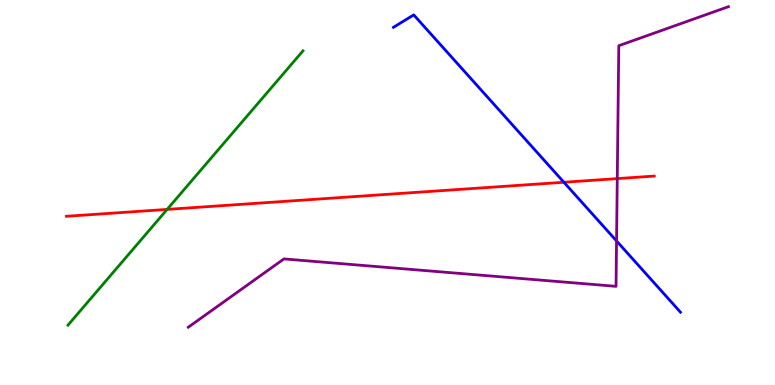[{'lines': ['blue', 'red'], 'intersections': [{'x': 7.28, 'y': 5.27}]}, {'lines': ['green', 'red'], 'intersections': [{'x': 2.16, 'y': 4.56}]}, {'lines': ['purple', 'red'], 'intersections': [{'x': 7.96, 'y': 5.36}]}, {'lines': ['blue', 'green'], 'intersections': []}, {'lines': ['blue', 'purple'], 'intersections': [{'x': 7.96, 'y': 3.74}]}, {'lines': ['green', 'purple'], 'intersections': []}]